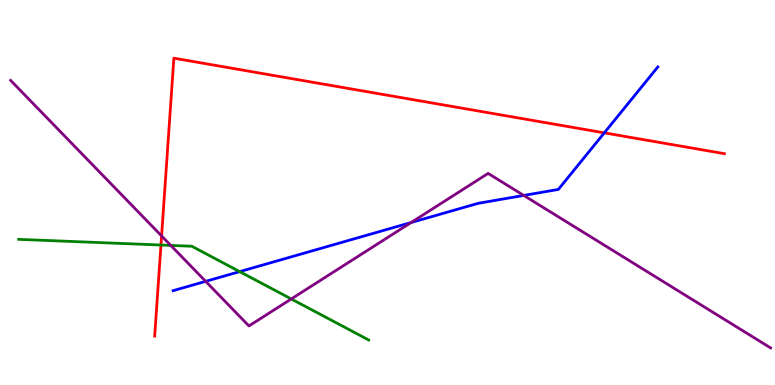[{'lines': ['blue', 'red'], 'intersections': [{'x': 7.8, 'y': 6.55}]}, {'lines': ['green', 'red'], 'intersections': [{'x': 2.08, 'y': 3.64}]}, {'lines': ['purple', 'red'], 'intersections': [{'x': 2.09, 'y': 3.87}]}, {'lines': ['blue', 'green'], 'intersections': [{'x': 3.09, 'y': 2.94}]}, {'lines': ['blue', 'purple'], 'intersections': [{'x': 2.65, 'y': 2.69}, {'x': 5.3, 'y': 4.22}, {'x': 6.76, 'y': 4.92}]}, {'lines': ['green', 'purple'], 'intersections': [{'x': 2.2, 'y': 3.63}, {'x': 3.76, 'y': 2.23}]}]